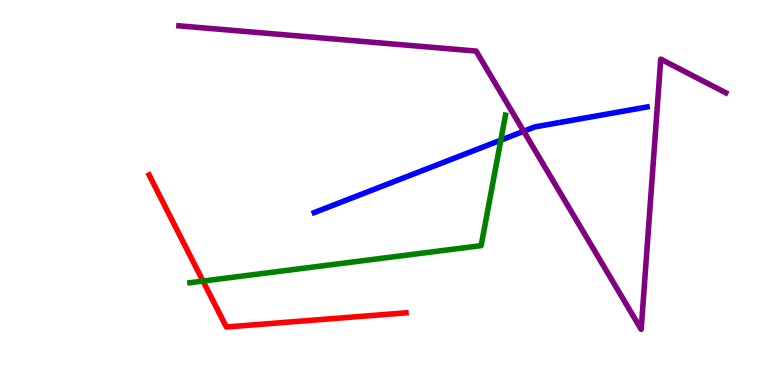[{'lines': ['blue', 'red'], 'intersections': []}, {'lines': ['green', 'red'], 'intersections': [{'x': 2.62, 'y': 2.7}]}, {'lines': ['purple', 'red'], 'intersections': []}, {'lines': ['blue', 'green'], 'intersections': [{'x': 6.46, 'y': 6.36}]}, {'lines': ['blue', 'purple'], 'intersections': [{'x': 6.76, 'y': 6.59}]}, {'lines': ['green', 'purple'], 'intersections': []}]